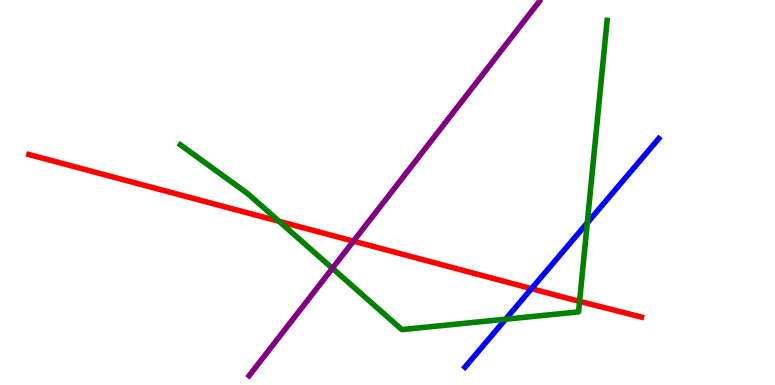[{'lines': ['blue', 'red'], 'intersections': [{'x': 6.86, 'y': 2.5}]}, {'lines': ['green', 'red'], 'intersections': [{'x': 3.6, 'y': 4.25}, {'x': 7.48, 'y': 2.17}]}, {'lines': ['purple', 'red'], 'intersections': [{'x': 4.56, 'y': 3.74}]}, {'lines': ['blue', 'green'], 'intersections': [{'x': 6.52, 'y': 1.71}, {'x': 7.58, 'y': 4.21}]}, {'lines': ['blue', 'purple'], 'intersections': []}, {'lines': ['green', 'purple'], 'intersections': [{'x': 4.29, 'y': 3.03}]}]